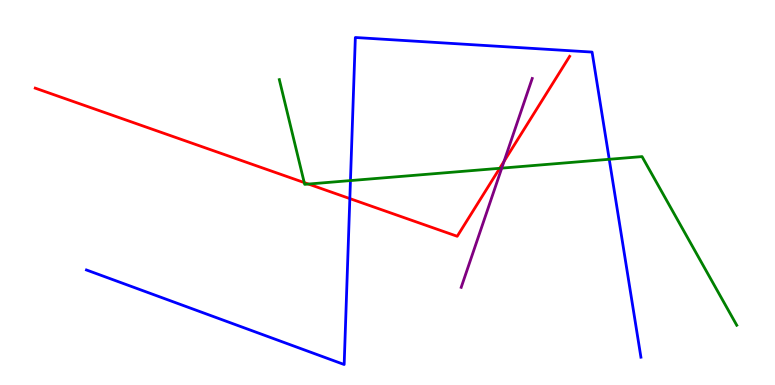[{'lines': ['blue', 'red'], 'intersections': [{'x': 4.51, 'y': 4.84}]}, {'lines': ['green', 'red'], 'intersections': [{'x': 3.93, 'y': 5.26}, {'x': 3.98, 'y': 5.22}, {'x': 6.45, 'y': 5.63}]}, {'lines': ['purple', 'red'], 'intersections': [{'x': 6.5, 'y': 5.81}]}, {'lines': ['blue', 'green'], 'intersections': [{'x': 4.52, 'y': 5.31}, {'x': 7.86, 'y': 5.86}]}, {'lines': ['blue', 'purple'], 'intersections': []}, {'lines': ['green', 'purple'], 'intersections': [{'x': 6.47, 'y': 5.63}]}]